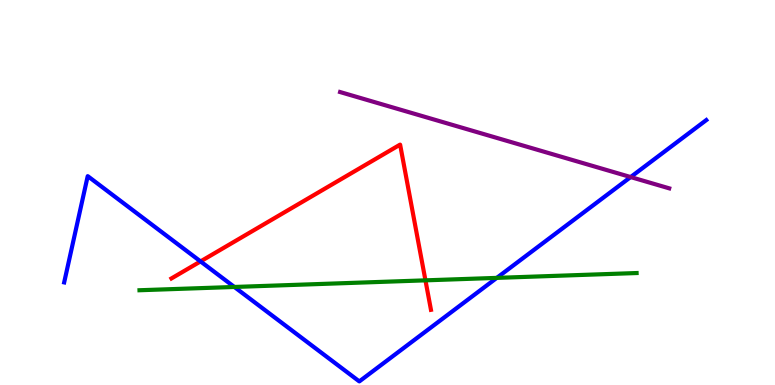[{'lines': ['blue', 'red'], 'intersections': [{'x': 2.59, 'y': 3.21}]}, {'lines': ['green', 'red'], 'intersections': [{'x': 5.49, 'y': 2.72}]}, {'lines': ['purple', 'red'], 'intersections': []}, {'lines': ['blue', 'green'], 'intersections': [{'x': 3.02, 'y': 2.55}, {'x': 6.41, 'y': 2.78}]}, {'lines': ['blue', 'purple'], 'intersections': [{'x': 8.14, 'y': 5.4}]}, {'lines': ['green', 'purple'], 'intersections': []}]